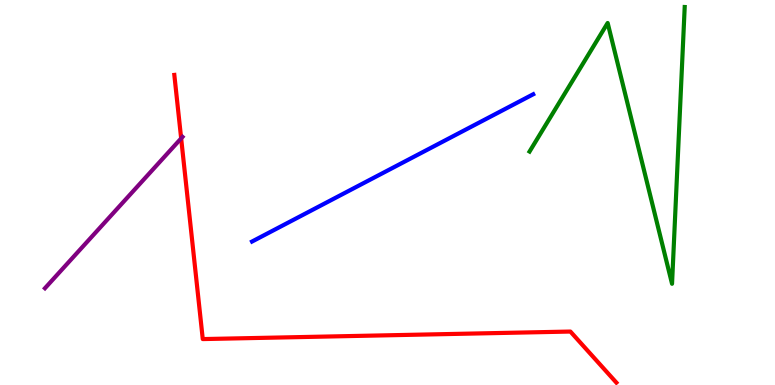[{'lines': ['blue', 'red'], 'intersections': []}, {'lines': ['green', 'red'], 'intersections': []}, {'lines': ['purple', 'red'], 'intersections': [{'x': 2.34, 'y': 6.41}]}, {'lines': ['blue', 'green'], 'intersections': []}, {'lines': ['blue', 'purple'], 'intersections': []}, {'lines': ['green', 'purple'], 'intersections': []}]